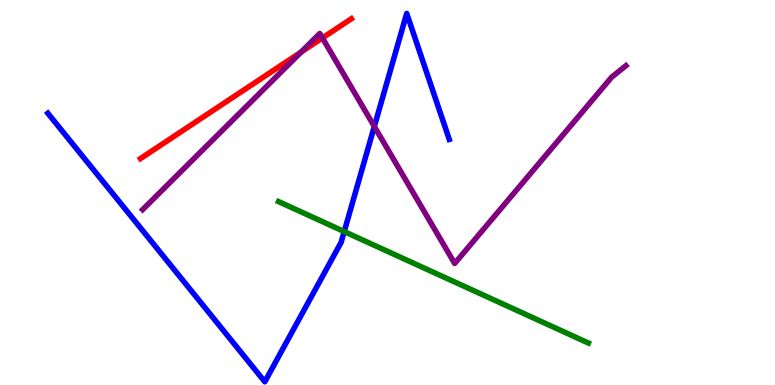[{'lines': ['blue', 'red'], 'intersections': []}, {'lines': ['green', 'red'], 'intersections': []}, {'lines': ['purple', 'red'], 'intersections': [{'x': 3.88, 'y': 8.65}, {'x': 4.16, 'y': 9.01}]}, {'lines': ['blue', 'green'], 'intersections': [{'x': 4.44, 'y': 3.99}]}, {'lines': ['blue', 'purple'], 'intersections': [{'x': 4.83, 'y': 6.71}]}, {'lines': ['green', 'purple'], 'intersections': []}]